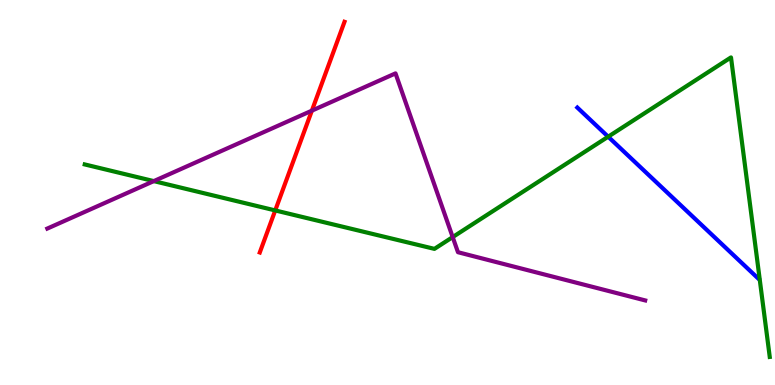[{'lines': ['blue', 'red'], 'intersections': []}, {'lines': ['green', 'red'], 'intersections': [{'x': 3.55, 'y': 4.53}]}, {'lines': ['purple', 'red'], 'intersections': [{'x': 4.02, 'y': 7.13}]}, {'lines': ['blue', 'green'], 'intersections': [{'x': 7.85, 'y': 6.45}]}, {'lines': ['blue', 'purple'], 'intersections': []}, {'lines': ['green', 'purple'], 'intersections': [{'x': 1.98, 'y': 5.3}, {'x': 5.84, 'y': 3.84}]}]